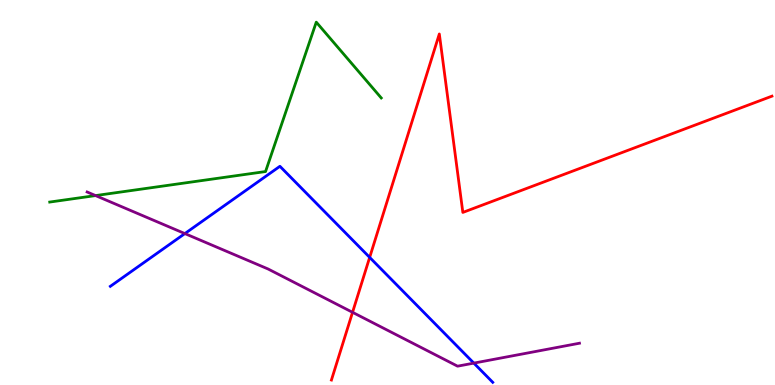[{'lines': ['blue', 'red'], 'intersections': [{'x': 4.77, 'y': 3.31}]}, {'lines': ['green', 'red'], 'intersections': []}, {'lines': ['purple', 'red'], 'intersections': [{'x': 4.55, 'y': 1.89}]}, {'lines': ['blue', 'green'], 'intersections': []}, {'lines': ['blue', 'purple'], 'intersections': [{'x': 2.39, 'y': 3.93}, {'x': 6.11, 'y': 0.568}]}, {'lines': ['green', 'purple'], 'intersections': [{'x': 1.23, 'y': 4.92}]}]